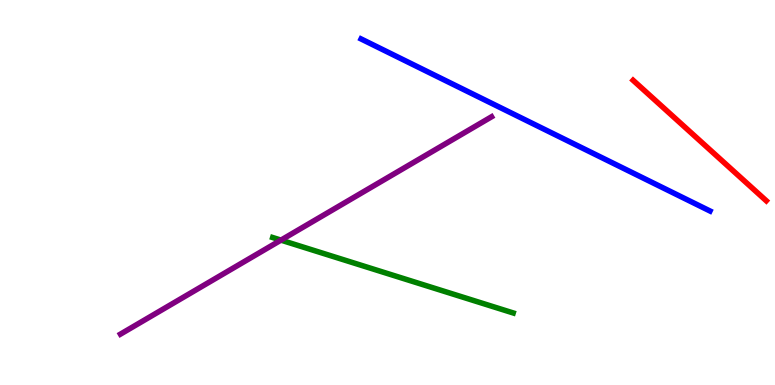[{'lines': ['blue', 'red'], 'intersections': []}, {'lines': ['green', 'red'], 'intersections': []}, {'lines': ['purple', 'red'], 'intersections': []}, {'lines': ['blue', 'green'], 'intersections': []}, {'lines': ['blue', 'purple'], 'intersections': []}, {'lines': ['green', 'purple'], 'intersections': [{'x': 3.63, 'y': 3.76}]}]